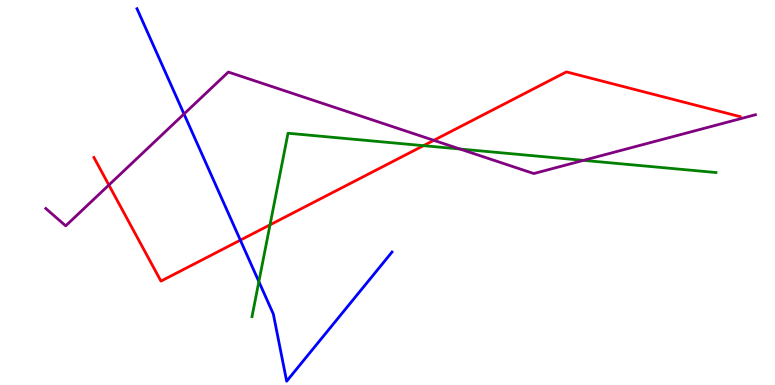[{'lines': ['blue', 'red'], 'intersections': [{'x': 3.1, 'y': 3.76}]}, {'lines': ['green', 'red'], 'intersections': [{'x': 3.48, 'y': 4.16}, {'x': 5.46, 'y': 6.22}]}, {'lines': ['purple', 'red'], 'intersections': [{'x': 1.4, 'y': 5.19}, {'x': 5.6, 'y': 6.36}]}, {'lines': ['blue', 'green'], 'intersections': [{'x': 3.34, 'y': 2.69}]}, {'lines': ['blue', 'purple'], 'intersections': [{'x': 2.37, 'y': 7.04}]}, {'lines': ['green', 'purple'], 'intersections': [{'x': 5.93, 'y': 6.13}, {'x': 7.53, 'y': 5.83}]}]